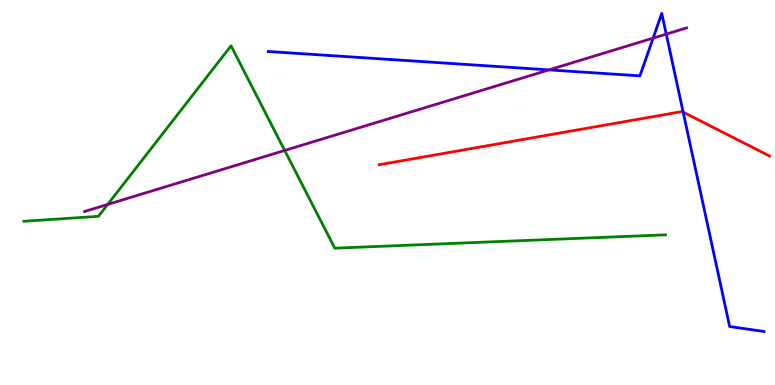[{'lines': ['blue', 'red'], 'intersections': [{'x': 8.81, 'y': 7.09}]}, {'lines': ['green', 'red'], 'intersections': []}, {'lines': ['purple', 'red'], 'intersections': []}, {'lines': ['blue', 'green'], 'intersections': []}, {'lines': ['blue', 'purple'], 'intersections': [{'x': 7.08, 'y': 8.18}, {'x': 8.43, 'y': 9.01}, {'x': 8.6, 'y': 9.11}]}, {'lines': ['green', 'purple'], 'intersections': [{'x': 1.39, 'y': 4.69}, {'x': 3.67, 'y': 6.09}]}]